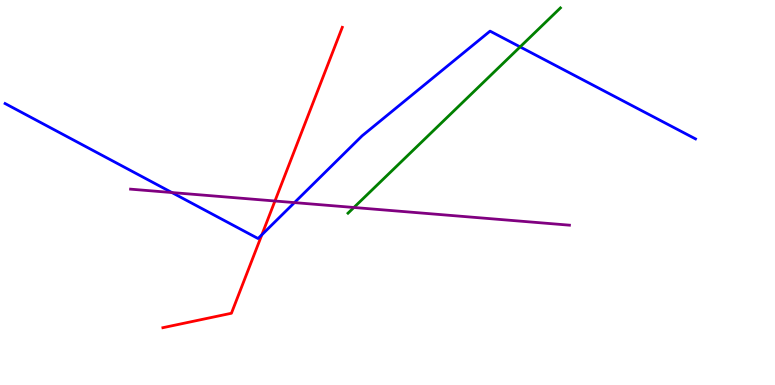[{'lines': ['blue', 'red'], 'intersections': [{'x': 3.38, 'y': 3.9}]}, {'lines': ['green', 'red'], 'intersections': []}, {'lines': ['purple', 'red'], 'intersections': [{'x': 3.55, 'y': 4.78}]}, {'lines': ['blue', 'green'], 'intersections': [{'x': 6.71, 'y': 8.78}]}, {'lines': ['blue', 'purple'], 'intersections': [{'x': 2.22, 'y': 5.0}, {'x': 3.8, 'y': 4.74}]}, {'lines': ['green', 'purple'], 'intersections': [{'x': 4.57, 'y': 4.61}]}]